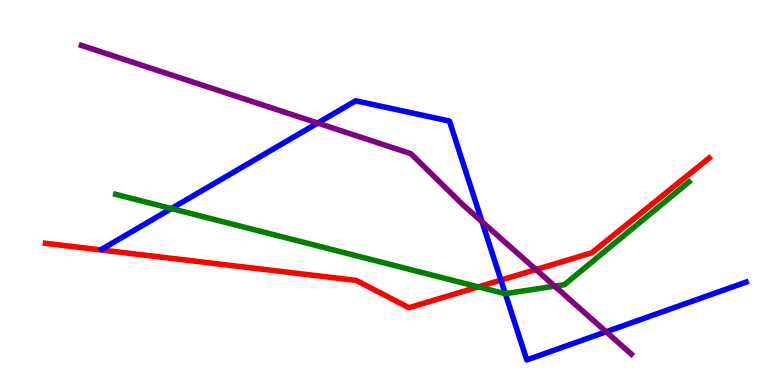[{'lines': ['blue', 'red'], 'intersections': [{'x': 6.46, 'y': 2.72}]}, {'lines': ['green', 'red'], 'intersections': [{'x': 6.17, 'y': 2.55}]}, {'lines': ['purple', 'red'], 'intersections': [{'x': 6.92, 'y': 3.0}]}, {'lines': ['blue', 'green'], 'intersections': [{'x': 2.21, 'y': 4.58}, {'x': 6.52, 'y': 2.37}]}, {'lines': ['blue', 'purple'], 'intersections': [{'x': 4.1, 'y': 6.8}, {'x': 6.22, 'y': 4.24}, {'x': 7.82, 'y': 1.38}]}, {'lines': ['green', 'purple'], 'intersections': [{'x': 7.16, 'y': 2.57}]}]